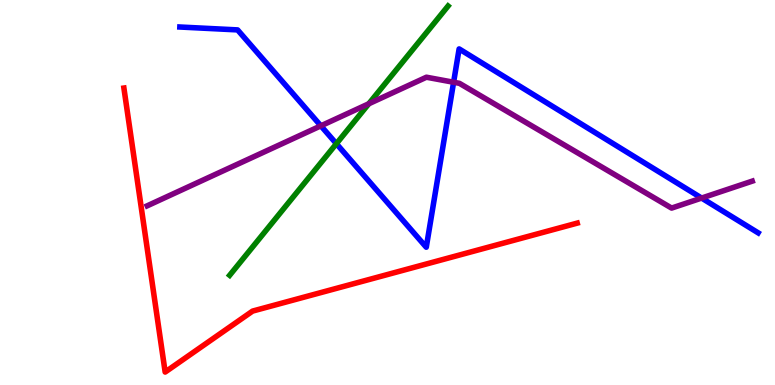[{'lines': ['blue', 'red'], 'intersections': []}, {'lines': ['green', 'red'], 'intersections': []}, {'lines': ['purple', 'red'], 'intersections': []}, {'lines': ['blue', 'green'], 'intersections': [{'x': 4.34, 'y': 6.27}]}, {'lines': ['blue', 'purple'], 'intersections': [{'x': 4.14, 'y': 6.73}, {'x': 5.85, 'y': 7.86}, {'x': 9.05, 'y': 4.86}]}, {'lines': ['green', 'purple'], 'intersections': [{'x': 4.76, 'y': 7.3}]}]